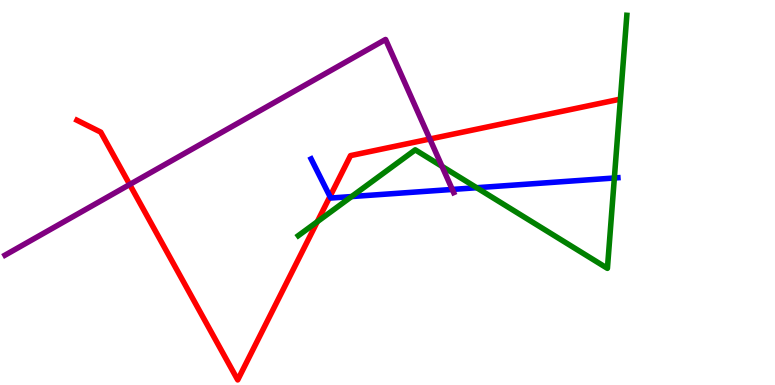[{'lines': ['blue', 'red'], 'intersections': [{'x': 4.26, 'y': 4.9}]}, {'lines': ['green', 'red'], 'intersections': [{'x': 4.09, 'y': 4.24}]}, {'lines': ['purple', 'red'], 'intersections': [{'x': 1.67, 'y': 5.21}, {'x': 5.55, 'y': 6.39}]}, {'lines': ['blue', 'green'], 'intersections': [{'x': 4.54, 'y': 4.89}, {'x': 6.15, 'y': 5.12}, {'x': 7.93, 'y': 5.38}]}, {'lines': ['blue', 'purple'], 'intersections': [{'x': 5.84, 'y': 5.08}]}, {'lines': ['green', 'purple'], 'intersections': [{'x': 5.7, 'y': 5.68}]}]